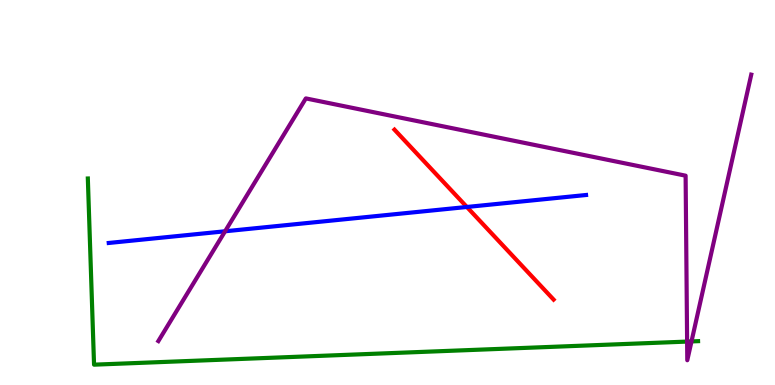[{'lines': ['blue', 'red'], 'intersections': [{'x': 6.02, 'y': 4.62}]}, {'lines': ['green', 'red'], 'intersections': []}, {'lines': ['purple', 'red'], 'intersections': []}, {'lines': ['blue', 'green'], 'intersections': []}, {'lines': ['blue', 'purple'], 'intersections': [{'x': 2.9, 'y': 3.99}]}, {'lines': ['green', 'purple'], 'intersections': [{'x': 8.87, 'y': 1.13}, {'x': 8.92, 'y': 1.13}]}]